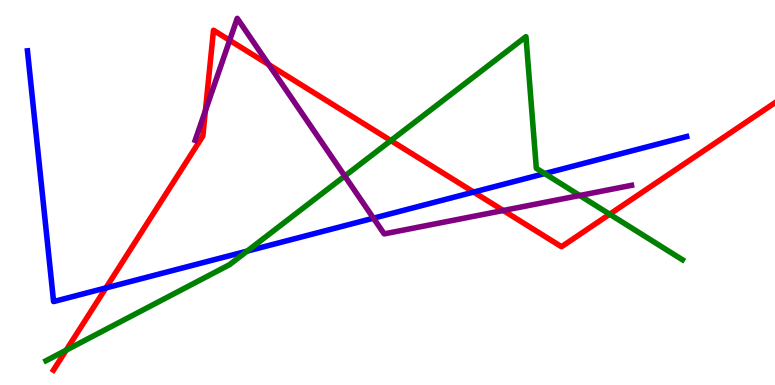[{'lines': ['blue', 'red'], 'intersections': [{'x': 1.37, 'y': 2.52}, {'x': 6.11, 'y': 5.01}]}, {'lines': ['green', 'red'], 'intersections': [{'x': 0.854, 'y': 0.905}, {'x': 5.04, 'y': 6.35}, {'x': 7.87, 'y': 4.44}]}, {'lines': ['purple', 'red'], 'intersections': [{'x': 2.65, 'y': 7.13}, {'x': 2.96, 'y': 8.95}, {'x': 3.47, 'y': 8.32}, {'x': 6.49, 'y': 4.53}]}, {'lines': ['blue', 'green'], 'intersections': [{'x': 3.19, 'y': 3.48}, {'x': 7.03, 'y': 5.49}]}, {'lines': ['blue', 'purple'], 'intersections': [{'x': 4.82, 'y': 4.33}]}, {'lines': ['green', 'purple'], 'intersections': [{'x': 4.45, 'y': 5.43}, {'x': 7.48, 'y': 4.92}]}]